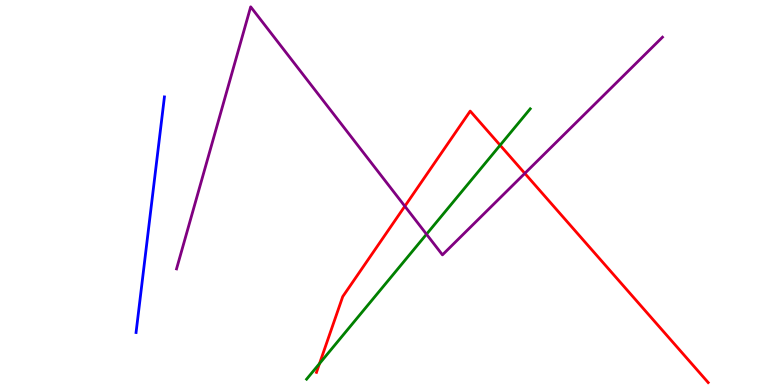[{'lines': ['blue', 'red'], 'intersections': []}, {'lines': ['green', 'red'], 'intersections': [{'x': 4.12, 'y': 0.557}, {'x': 6.45, 'y': 6.23}]}, {'lines': ['purple', 'red'], 'intersections': [{'x': 5.22, 'y': 4.64}, {'x': 6.77, 'y': 5.5}]}, {'lines': ['blue', 'green'], 'intersections': []}, {'lines': ['blue', 'purple'], 'intersections': []}, {'lines': ['green', 'purple'], 'intersections': [{'x': 5.5, 'y': 3.92}]}]